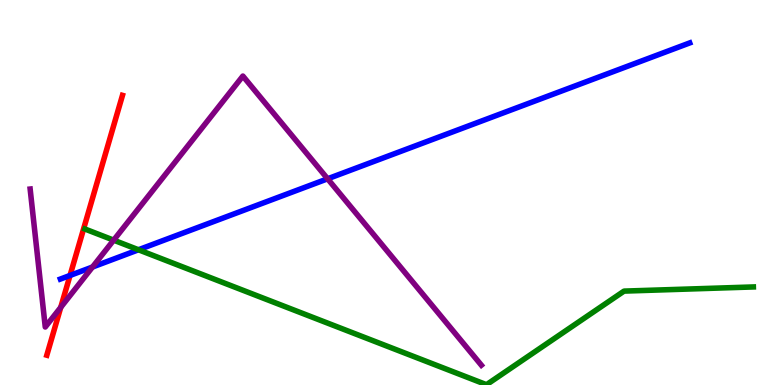[{'lines': ['blue', 'red'], 'intersections': [{'x': 0.904, 'y': 2.85}]}, {'lines': ['green', 'red'], 'intersections': []}, {'lines': ['purple', 'red'], 'intersections': [{'x': 0.784, 'y': 2.02}]}, {'lines': ['blue', 'green'], 'intersections': [{'x': 1.79, 'y': 3.51}]}, {'lines': ['blue', 'purple'], 'intersections': [{'x': 1.19, 'y': 3.06}, {'x': 4.23, 'y': 5.36}]}, {'lines': ['green', 'purple'], 'intersections': [{'x': 1.47, 'y': 3.76}]}]